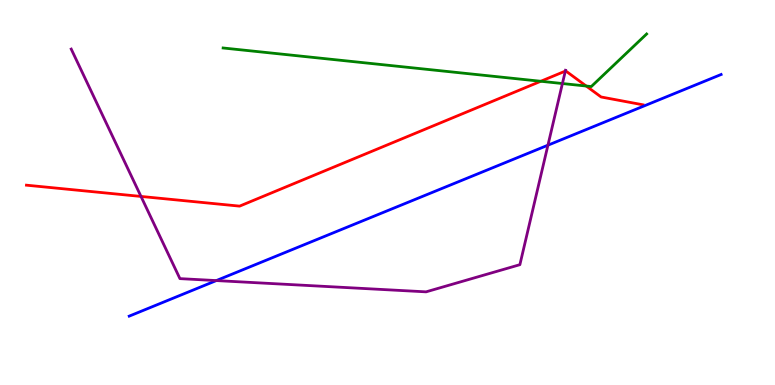[{'lines': ['blue', 'red'], 'intersections': []}, {'lines': ['green', 'red'], 'intersections': [{'x': 6.98, 'y': 7.89}, {'x': 7.56, 'y': 7.77}]}, {'lines': ['purple', 'red'], 'intersections': [{'x': 1.82, 'y': 4.9}, {'x': 7.29, 'y': 8.15}]}, {'lines': ['blue', 'green'], 'intersections': []}, {'lines': ['blue', 'purple'], 'intersections': [{'x': 2.79, 'y': 2.71}, {'x': 7.07, 'y': 6.23}]}, {'lines': ['green', 'purple'], 'intersections': [{'x': 7.26, 'y': 7.83}]}]